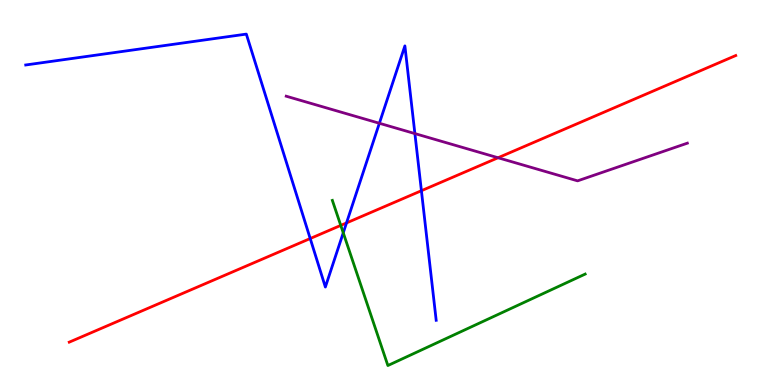[{'lines': ['blue', 'red'], 'intersections': [{'x': 4.0, 'y': 3.8}, {'x': 4.47, 'y': 4.21}, {'x': 5.44, 'y': 5.05}]}, {'lines': ['green', 'red'], 'intersections': [{'x': 4.4, 'y': 4.15}]}, {'lines': ['purple', 'red'], 'intersections': [{'x': 6.43, 'y': 5.9}]}, {'lines': ['blue', 'green'], 'intersections': [{'x': 4.43, 'y': 3.95}]}, {'lines': ['blue', 'purple'], 'intersections': [{'x': 4.9, 'y': 6.8}, {'x': 5.35, 'y': 6.53}]}, {'lines': ['green', 'purple'], 'intersections': []}]